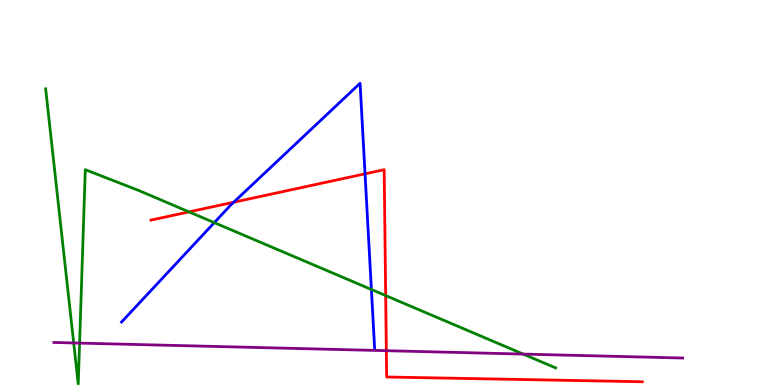[{'lines': ['blue', 'red'], 'intersections': [{'x': 3.02, 'y': 4.75}, {'x': 4.71, 'y': 5.48}]}, {'lines': ['green', 'red'], 'intersections': [{'x': 2.44, 'y': 4.5}, {'x': 4.98, 'y': 2.32}]}, {'lines': ['purple', 'red'], 'intersections': [{'x': 4.99, 'y': 0.891}]}, {'lines': ['blue', 'green'], 'intersections': [{'x': 2.77, 'y': 4.22}, {'x': 4.79, 'y': 2.48}]}, {'lines': ['blue', 'purple'], 'intersections': []}, {'lines': ['green', 'purple'], 'intersections': [{'x': 0.951, 'y': 1.09}, {'x': 1.03, 'y': 1.09}, {'x': 6.75, 'y': 0.803}]}]